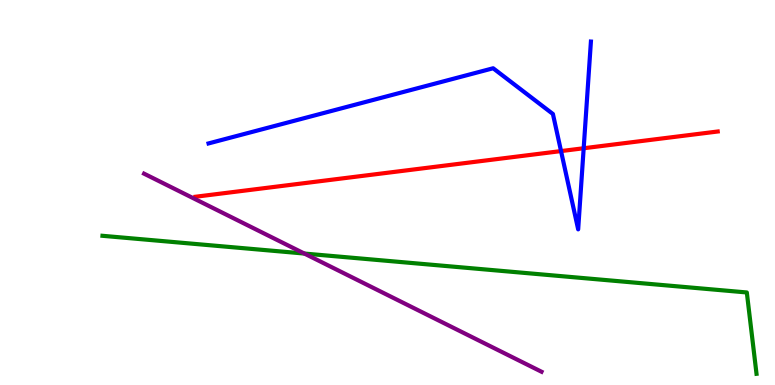[{'lines': ['blue', 'red'], 'intersections': [{'x': 7.24, 'y': 6.08}, {'x': 7.53, 'y': 6.15}]}, {'lines': ['green', 'red'], 'intersections': []}, {'lines': ['purple', 'red'], 'intersections': []}, {'lines': ['blue', 'green'], 'intersections': []}, {'lines': ['blue', 'purple'], 'intersections': []}, {'lines': ['green', 'purple'], 'intersections': [{'x': 3.93, 'y': 3.41}]}]